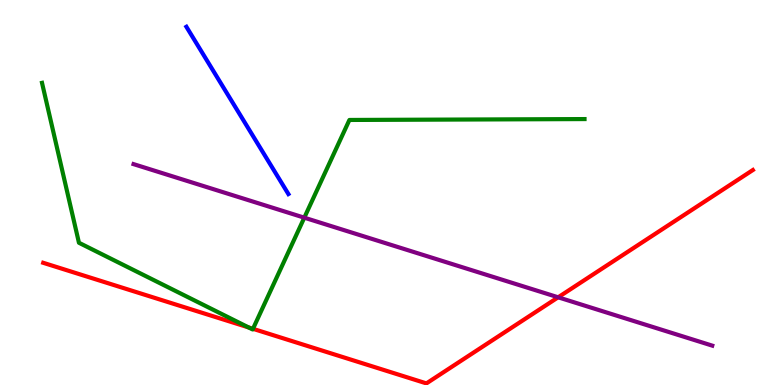[{'lines': ['blue', 'red'], 'intersections': []}, {'lines': ['green', 'red'], 'intersections': [{'x': 3.21, 'y': 1.49}, {'x': 3.26, 'y': 1.46}]}, {'lines': ['purple', 'red'], 'intersections': [{'x': 7.2, 'y': 2.28}]}, {'lines': ['blue', 'green'], 'intersections': []}, {'lines': ['blue', 'purple'], 'intersections': []}, {'lines': ['green', 'purple'], 'intersections': [{'x': 3.93, 'y': 4.35}]}]